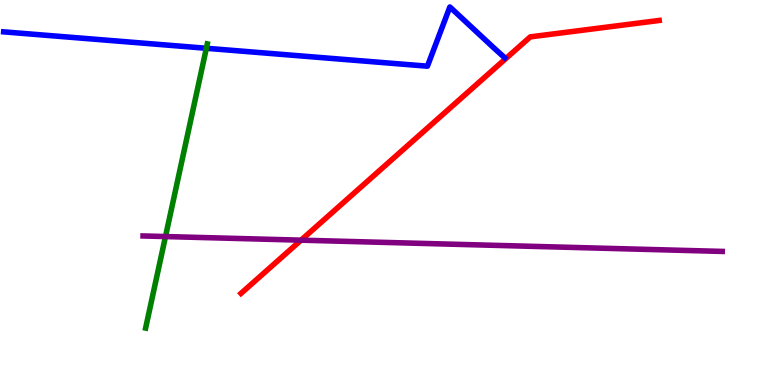[{'lines': ['blue', 'red'], 'intersections': []}, {'lines': ['green', 'red'], 'intersections': []}, {'lines': ['purple', 'red'], 'intersections': [{'x': 3.88, 'y': 3.76}]}, {'lines': ['blue', 'green'], 'intersections': [{'x': 2.66, 'y': 8.75}]}, {'lines': ['blue', 'purple'], 'intersections': []}, {'lines': ['green', 'purple'], 'intersections': [{'x': 2.14, 'y': 3.86}]}]